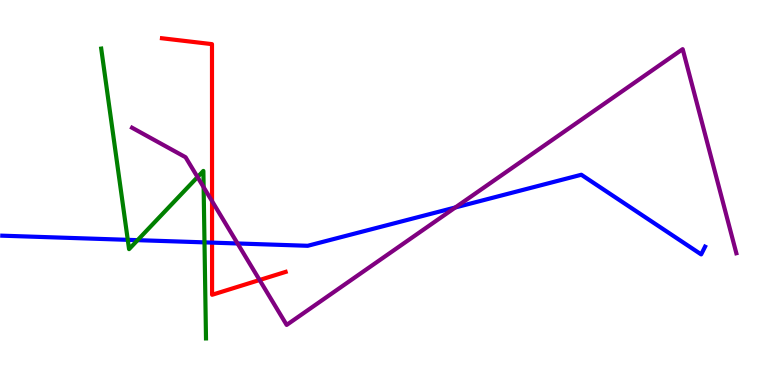[{'lines': ['blue', 'red'], 'intersections': [{'x': 2.74, 'y': 3.7}]}, {'lines': ['green', 'red'], 'intersections': []}, {'lines': ['purple', 'red'], 'intersections': [{'x': 2.74, 'y': 4.78}, {'x': 3.35, 'y': 2.73}]}, {'lines': ['blue', 'green'], 'intersections': [{'x': 1.65, 'y': 3.77}, {'x': 1.78, 'y': 3.76}, {'x': 2.64, 'y': 3.7}]}, {'lines': ['blue', 'purple'], 'intersections': [{'x': 3.07, 'y': 3.68}, {'x': 5.87, 'y': 4.61}]}, {'lines': ['green', 'purple'], 'intersections': [{'x': 2.55, 'y': 5.4}, {'x': 2.63, 'y': 5.14}]}]